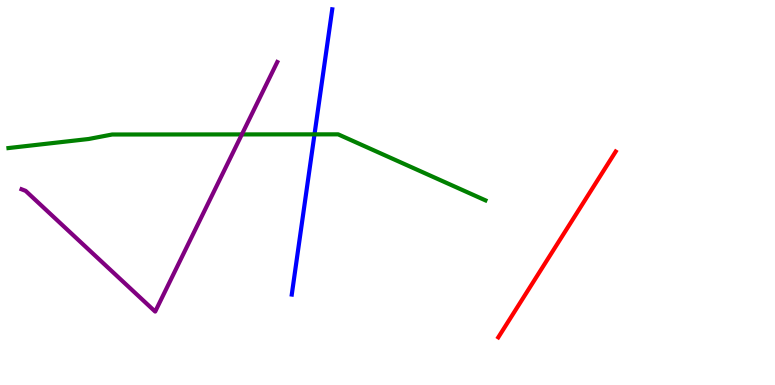[{'lines': ['blue', 'red'], 'intersections': []}, {'lines': ['green', 'red'], 'intersections': []}, {'lines': ['purple', 'red'], 'intersections': []}, {'lines': ['blue', 'green'], 'intersections': [{'x': 4.06, 'y': 6.51}]}, {'lines': ['blue', 'purple'], 'intersections': []}, {'lines': ['green', 'purple'], 'intersections': [{'x': 3.12, 'y': 6.51}]}]